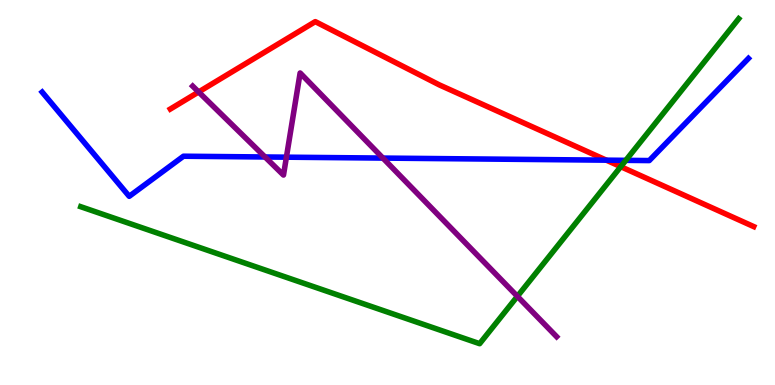[{'lines': ['blue', 'red'], 'intersections': [{'x': 7.82, 'y': 5.84}]}, {'lines': ['green', 'red'], 'intersections': [{'x': 8.01, 'y': 5.67}]}, {'lines': ['purple', 'red'], 'intersections': [{'x': 2.56, 'y': 7.61}]}, {'lines': ['blue', 'green'], 'intersections': [{'x': 8.07, 'y': 5.84}]}, {'lines': ['blue', 'purple'], 'intersections': [{'x': 3.42, 'y': 5.92}, {'x': 3.7, 'y': 5.92}, {'x': 4.94, 'y': 5.89}]}, {'lines': ['green', 'purple'], 'intersections': [{'x': 6.68, 'y': 2.3}]}]